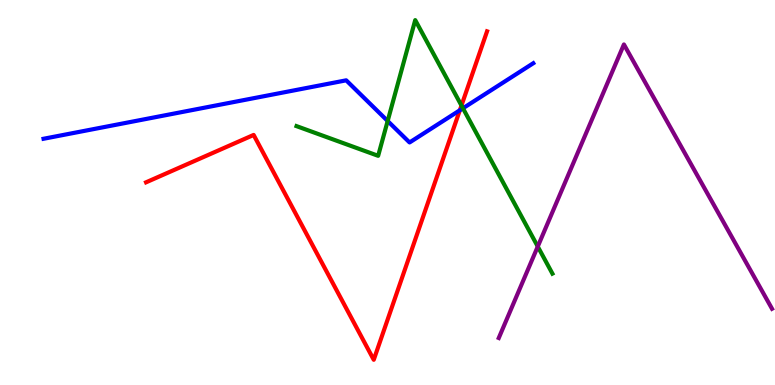[{'lines': ['blue', 'red'], 'intersections': [{'x': 5.93, 'y': 7.14}]}, {'lines': ['green', 'red'], 'intersections': [{'x': 5.95, 'y': 7.26}]}, {'lines': ['purple', 'red'], 'intersections': []}, {'lines': ['blue', 'green'], 'intersections': [{'x': 5.0, 'y': 6.86}, {'x': 5.97, 'y': 7.19}]}, {'lines': ['blue', 'purple'], 'intersections': []}, {'lines': ['green', 'purple'], 'intersections': [{'x': 6.94, 'y': 3.6}]}]